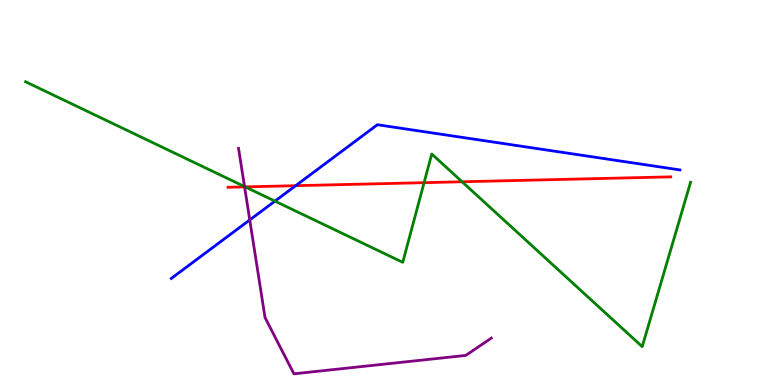[{'lines': ['blue', 'red'], 'intersections': [{'x': 3.81, 'y': 5.18}]}, {'lines': ['green', 'red'], 'intersections': [{'x': 3.16, 'y': 5.15}, {'x': 5.47, 'y': 5.26}, {'x': 5.96, 'y': 5.28}]}, {'lines': ['purple', 'red'], 'intersections': [{'x': 3.16, 'y': 5.15}]}, {'lines': ['blue', 'green'], 'intersections': [{'x': 3.55, 'y': 4.78}]}, {'lines': ['blue', 'purple'], 'intersections': [{'x': 3.22, 'y': 4.29}]}, {'lines': ['green', 'purple'], 'intersections': [{'x': 3.16, 'y': 5.15}]}]